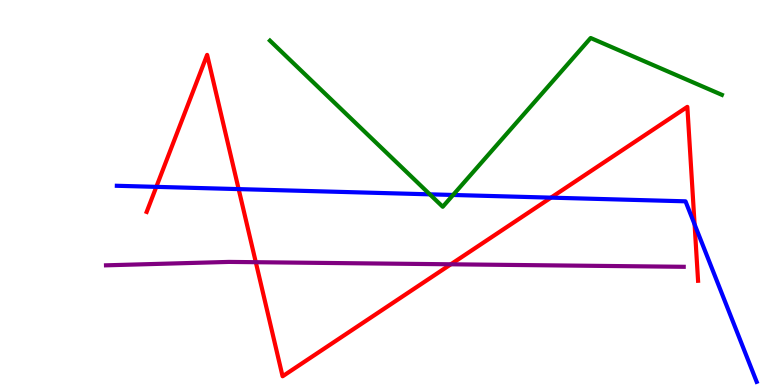[{'lines': ['blue', 'red'], 'intersections': [{'x': 2.02, 'y': 5.15}, {'x': 3.08, 'y': 5.09}, {'x': 7.11, 'y': 4.87}, {'x': 8.96, 'y': 4.17}]}, {'lines': ['green', 'red'], 'intersections': []}, {'lines': ['purple', 'red'], 'intersections': [{'x': 3.3, 'y': 3.19}, {'x': 5.82, 'y': 3.14}]}, {'lines': ['blue', 'green'], 'intersections': [{'x': 5.55, 'y': 4.95}, {'x': 5.85, 'y': 4.94}]}, {'lines': ['blue', 'purple'], 'intersections': []}, {'lines': ['green', 'purple'], 'intersections': []}]